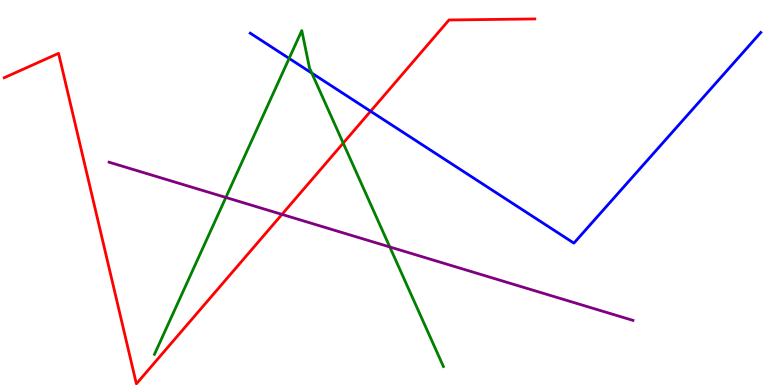[{'lines': ['blue', 'red'], 'intersections': [{'x': 4.78, 'y': 7.11}]}, {'lines': ['green', 'red'], 'intersections': [{'x': 4.43, 'y': 6.28}]}, {'lines': ['purple', 'red'], 'intersections': [{'x': 3.64, 'y': 4.43}]}, {'lines': ['blue', 'green'], 'intersections': [{'x': 3.73, 'y': 8.48}, {'x': 4.02, 'y': 8.1}]}, {'lines': ['blue', 'purple'], 'intersections': []}, {'lines': ['green', 'purple'], 'intersections': [{'x': 2.91, 'y': 4.87}, {'x': 5.03, 'y': 3.59}]}]